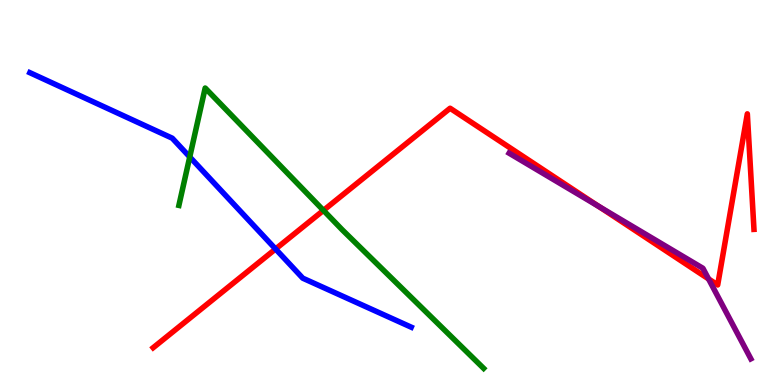[{'lines': ['blue', 'red'], 'intersections': [{'x': 3.56, 'y': 3.53}]}, {'lines': ['green', 'red'], 'intersections': [{'x': 4.17, 'y': 4.54}]}, {'lines': ['purple', 'red'], 'intersections': [{'x': 7.72, 'y': 4.64}, {'x': 9.14, 'y': 2.76}]}, {'lines': ['blue', 'green'], 'intersections': [{'x': 2.45, 'y': 5.92}]}, {'lines': ['blue', 'purple'], 'intersections': []}, {'lines': ['green', 'purple'], 'intersections': []}]